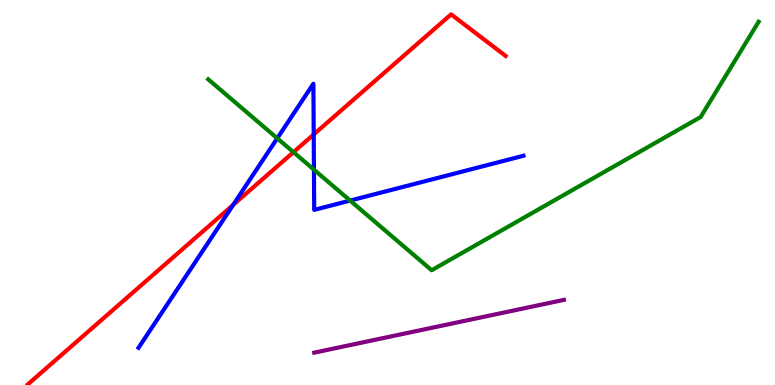[{'lines': ['blue', 'red'], 'intersections': [{'x': 3.01, 'y': 4.68}, {'x': 4.05, 'y': 6.51}]}, {'lines': ['green', 'red'], 'intersections': [{'x': 3.79, 'y': 6.05}]}, {'lines': ['purple', 'red'], 'intersections': []}, {'lines': ['blue', 'green'], 'intersections': [{'x': 3.58, 'y': 6.41}, {'x': 4.05, 'y': 5.59}, {'x': 4.52, 'y': 4.79}]}, {'lines': ['blue', 'purple'], 'intersections': []}, {'lines': ['green', 'purple'], 'intersections': []}]